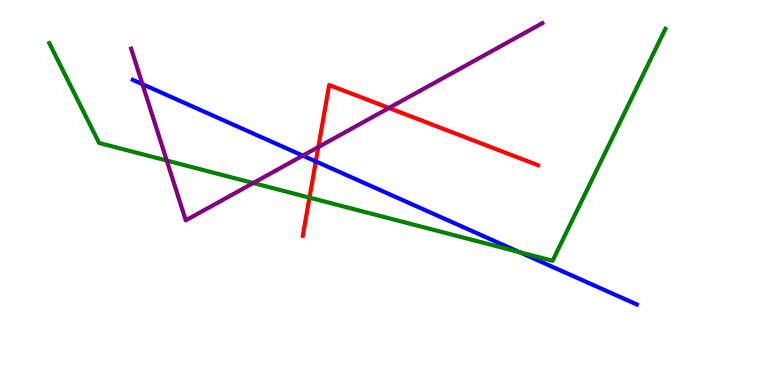[{'lines': ['blue', 'red'], 'intersections': [{'x': 4.08, 'y': 5.81}]}, {'lines': ['green', 'red'], 'intersections': [{'x': 3.99, 'y': 4.87}]}, {'lines': ['purple', 'red'], 'intersections': [{'x': 4.11, 'y': 6.18}, {'x': 5.02, 'y': 7.2}]}, {'lines': ['blue', 'green'], 'intersections': [{'x': 6.7, 'y': 3.45}]}, {'lines': ['blue', 'purple'], 'intersections': [{'x': 1.84, 'y': 7.81}, {'x': 3.91, 'y': 5.96}]}, {'lines': ['green', 'purple'], 'intersections': [{'x': 2.15, 'y': 5.83}, {'x': 3.27, 'y': 5.25}]}]